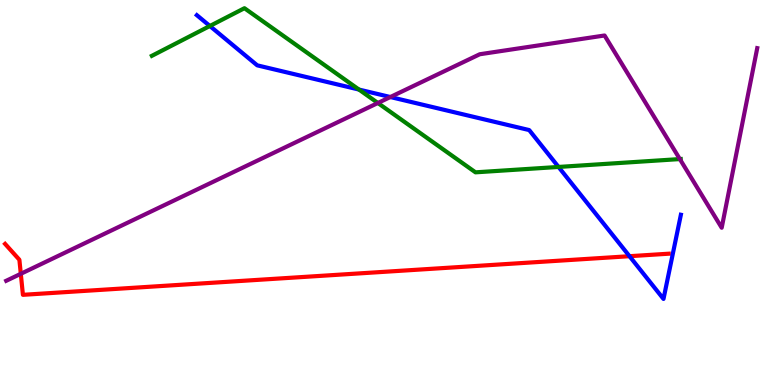[{'lines': ['blue', 'red'], 'intersections': [{'x': 8.12, 'y': 3.35}]}, {'lines': ['green', 'red'], 'intersections': []}, {'lines': ['purple', 'red'], 'intersections': [{'x': 0.268, 'y': 2.89}]}, {'lines': ['blue', 'green'], 'intersections': [{'x': 2.71, 'y': 9.32}, {'x': 4.63, 'y': 7.67}, {'x': 7.21, 'y': 5.66}]}, {'lines': ['blue', 'purple'], 'intersections': [{'x': 5.04, 'y': 7.48}]}, {'lines': ['green', 'purple'], 'intersections': [{'x': 4.88, 'y': 7.32}, {'x': 8.77, 'y': 5.87}]}]